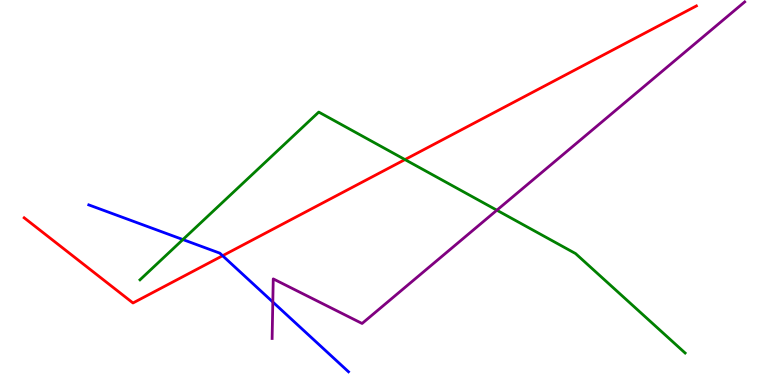[{'lines': ['blue', 'red'], 'intersections': [{'x': 2.87, 'y': 3.36}]}, {'lines': ['green', 'red'], 'intersections': [{'x': 5.23, 'y': 5.86}]}, {'lines': ['purple', 'red'], 'intersections': []}, {'lines': ['blue', 'green'], 'intersections': [{'x': 2.36, 'y': 3.78}]}, {'lines': ['blue', 'purple'], 'intersections': [{'x': 3.52, 'y': 2.16}]}, {'lines': ['green', 'purple'], 'intersections': [{'x': 6.41, 'y': 4.54}]}]